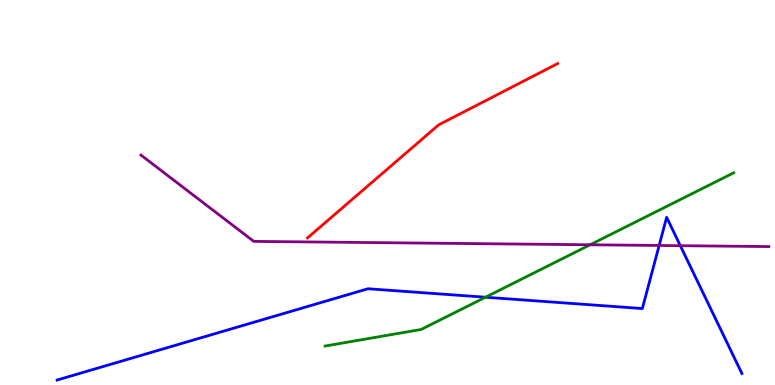[{'lines': ['blue', 'red'], 'intersections': []}, {'lines': ['green', 'red'], 'intersections': []}, {'lines': ['purple', 'red'], 'intersections': []}, {'lines': ['blue', 'green'], 'intersections': [{'x': 6.26, 'y': 2.28}]}, {'lines': ['blue', 'purple'], 'intersections': [{'x': 8.51, 'y': 3.62}, {'x': 8.78, 'y': 3.62}]}, {'lines': ['green', 'purple'], 'intersections': [{'x': 7.61, 'y': 3.64}]}]